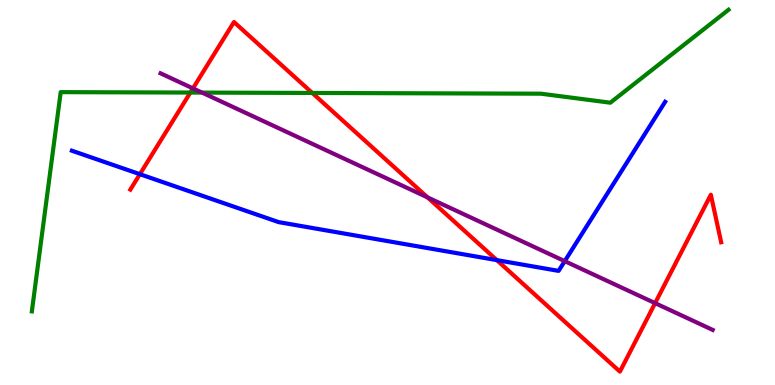[{'lines': ['blue', 'red'], 'intersections': [{'x': 1.8, 'y': 5.48}, {'x': 6.41, 'y': 3.24}]}, {'lines': ['green', 'red'], 'intersections': [{'x': 2.46, 'y': 7.6}, {'x': 4.03, 'y': 7.59}]}, {'lines': ['purple', 'red'], 'intersections': [{'x': 2.49, 'y': 7.7}, {'x': 5.52, 'y': 4.87}, {'x': 8.45, 'y': 2.13}]}, {'lines': ['blue', 'green'], 'intersections': []}, {'lines': ['blue', 'purple'], 'intersections': [{'x': 7.29, 'y': 3.22}]}, {'lines': ['green', 'purple'], 'intersections': [{'x': 2.61, 'y': 7.59}]}]